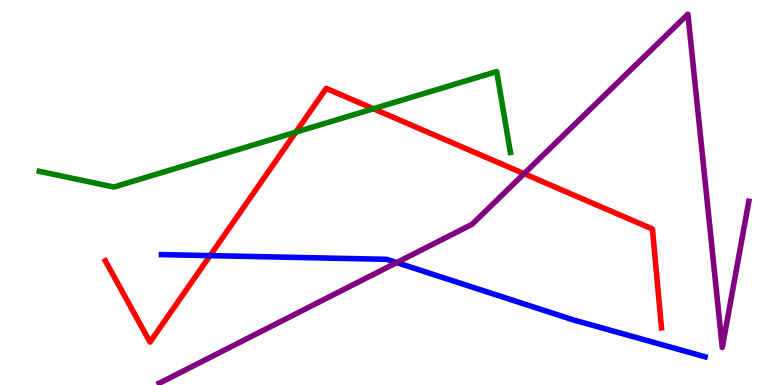[{'lines': ['blue', 'red'], 'intersections': [{'x': 2.71, 'y': 3.36}]}, {'lines': ['green', 'red'], 'intersections': [{'x': 3.82, 'y': 6.57}, {'x': 4.82, 'y': 7.18}]}, {'lines': ['purple', 'red'], 'intersections': [{'x': 6.76, 'y': 5.49}]}, {'lines': ['blue', 'green'], 'intersections': []}, {'lines': ['blue', 'purple'], 'intersections': [{'x': 5.12, 'y': 3.18}]}, {'lines': ['green', 'purple'], 'intersections': []}]